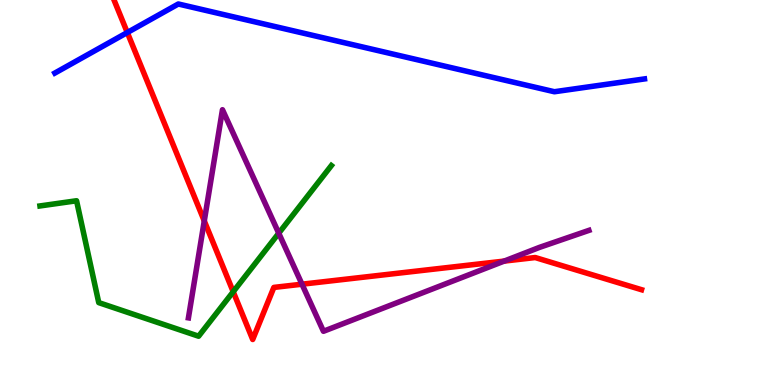[{'lines': ['blue', 'red'], 'intersections': [{'x': 1.64, 'y': 9.16}]}, {'lines': ['green', 'red'], 'intersections': [{'x': 3.01, 'y': 2.42}]}, {'lines': ['purple', 'red'], 'intersections': [{'x': 2.64, 'y': 4.26}, {'x': 3.9, 'y': 2.62}, {'x': 6.51, 'y': 3.22}]}, {'lines': ['blue', 'green'], 'intersections': []}, {'lines': ['blue', 'purple'], 'intersections': []}, {'lines': ['green', 'purple'], 'intersections': [{'x': 3.6, 'y': 3.94}]}]